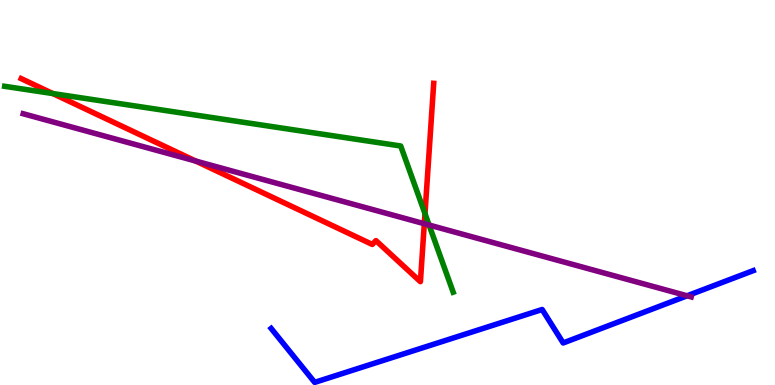[{'lines': ['blue', 'red'], 'intersections': []}, {'lines': ['green', 'red'], 'intersections': [{'x': 0.682, 'y': 7.57}, {'x': 5.48, 'y': 4.45}]}, {'lines': ['purple', 'red'], 'intersections': [{'x': 2.53, 'y': 5.82}, {'x': 5.47, 'y': 4.19}]}, {'lines': ['blue', 'green'], 'intersections': []}, {'lines': ['blue', 'purple'], 'intersections': [{'x': 8.87, 'y': 2.32}]}, {'lines': ['green', 'purple'], 'intersections': [{'x': 5.54, 'y': 4.15}]}]